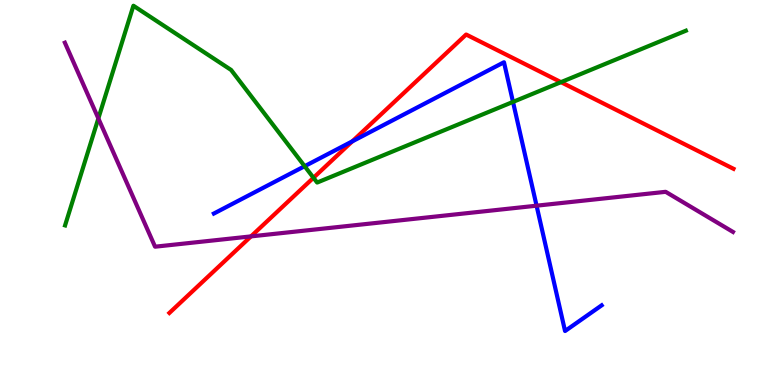[{'lines': ['blue', 'red'], 'intersections': [{'x': 4.55, 'y': 6.33}]}, {'lines': ['green', 'red'], 'intersections': [{'x': 4.04, 'y': 5.38}, {'x': 7.24, 'y': 7.87}]}, {'lines': ['purple', 'red'], 'intersections': [{'x': 3.24, 'y': 3.86}]}, {'lines': ['blue', 'green'], 'intersections': [{'x': 3.93, 'y': 5.68}, {'x': 6.62, 'y': 7.35}]}, {'lines': ['blue', 'purple'], 'intersections': [{'x': 6.92, 'y': 4.66}]}, {'lines': ['green', 'purple'], 'intersections': [{'x': 1.27, 'y': 6.92}]}]